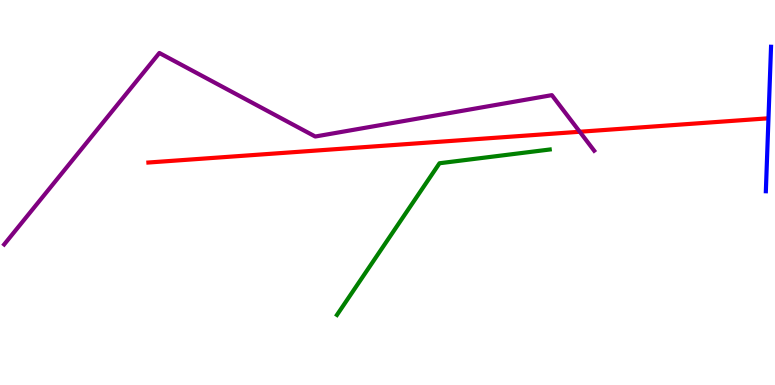[{'lines': ['blue', 'red'], 'intersections': []}, {'lines': ['green', 'red'], 'intersections': []}, {'lines': ['purple', 'red'], 'intersections': [{'x': 7.48, 'y': 6.58}]}, {'lines': ['blue', 'green'], 'intersections': []}, {'lines': ['blue', 'purple'], 'intersections': []}, {'lines': ['green', 'purple'], 'intersections': []}]